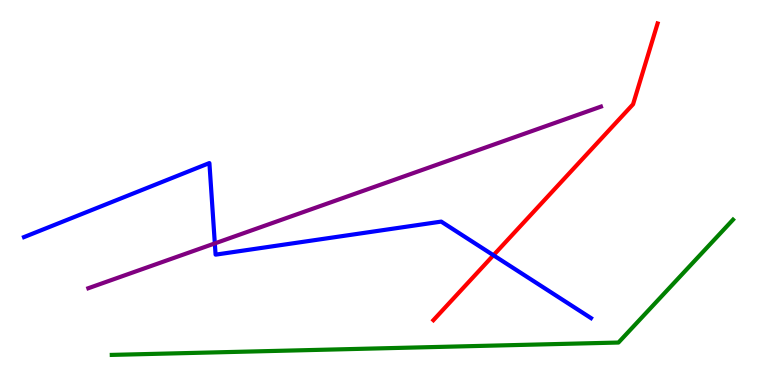[{'lines': ['blue', 'red'], 'intersections': [{'x': 6.37, 'y': 3.37}]}, {'lines': ['green', 'red'], 'intersections': []}, {'lines': ['purple', 'red'], 'intersections': []}, {'lines': ['blue', 'green'], 'intersections': []}, {'lines': ['blue', 'purple'], 'intersections': [{'x': 2.77, 'y': 3.68}]}, {'lines': ['green', 'purple'], 'intersections': []}]